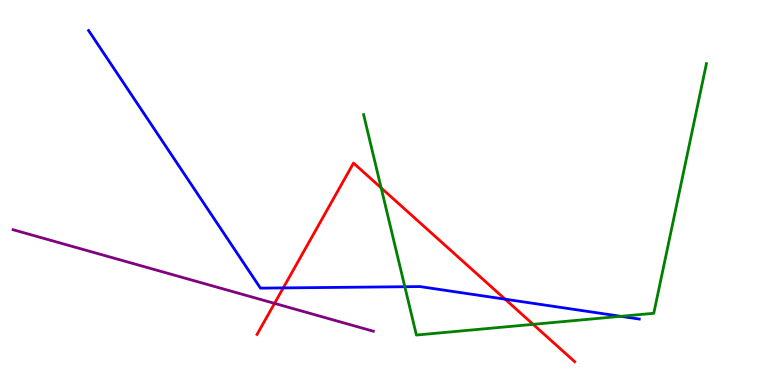[{'lines': ['blue', 'red'], 'intersections': [{'x': 3.65, 'y': 2.52}, {'x': 6.52, 'y': 2.23}]}, {'lines': ['green', 'red'], 'intersections': [{'x': 4.92, 'y': 5.12}, {'x': 6.88, 'y': 1.58}]}, {'lines': ['purple', 'red'], 'intersections': [{'x': 3.54, 'y': 2.12}]}, {'lines': ['blue', 'green'], 'intersections': [{'x': 5.22, 'y': 2.55}, {'x': 8.01, 'y': 1.78}]}, {'lines': ['blue', 'purple'], 'intersections': []}, {'lines': ['green', 'purple'], 'intersections': []}]